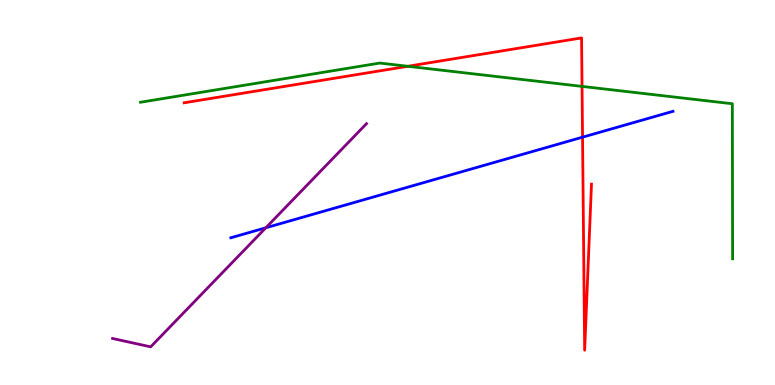[{'lines': ['blue', 'red'], 'intersections': [{'x': 7.52, 'y': 6.44}]}, {'lines': ['green', 'red'], 'intersections': [{'x': 5.26, 'y': 8.28}, {'x': 7.51, 'y': 7.76}]}, {'lines': ['purple', 'red'], 'intersections': []}, {'lines': ['blue', 'green'], 'intersections': []}, {'lines': ['blue', 'purple'], 'intersections': [{'x': 3.43, 'y': 4.08}]}, {'lines': ['green', 'purple'], 'intersections': []}]